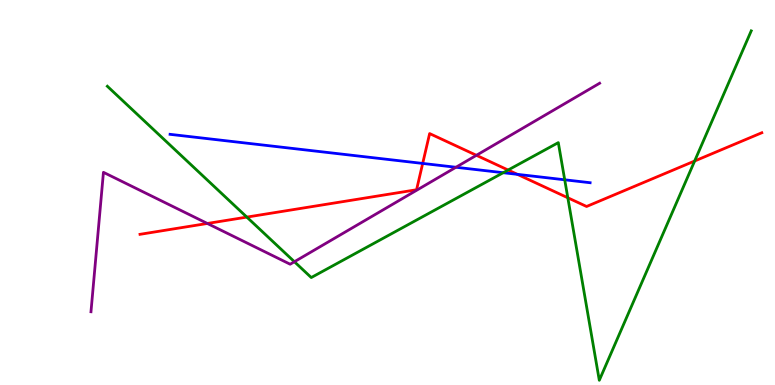[{'lines': ['blue', 'red'], 'intersections': [{'x': 5.45, 'y': 5.75}, {'x': 6.68, 'y': 5.47}]}, {'lines': ['green', 'red'], 'intersections': [{'x': 3.18, 'y': 4.36}, {'x': 6.56, 'y': 5.58}, {'x': 7.33, 'y': 4.86}, {'x': 8.96, 'y': 5.82}]}, {'lines': ['purple', 'red'], 'intersections': [{'x': 2.68, 'y': 4.2}, {'x': 6.15, 'y': 5.97}]}, {'lines': ['blue', 'green'], 'intersections': [{'x': 6.49, 'y': 5.51}, {'x': 7.29, 'y': 5.33}]}, {'lines': ['blue', 'purple'], 'intersections': [{'x': 5.88, 'y': 5.66}]}, {'lines': ['green', 'purple'], 'intersections': [{'x': 3.8, 'y': 3.2}]}]